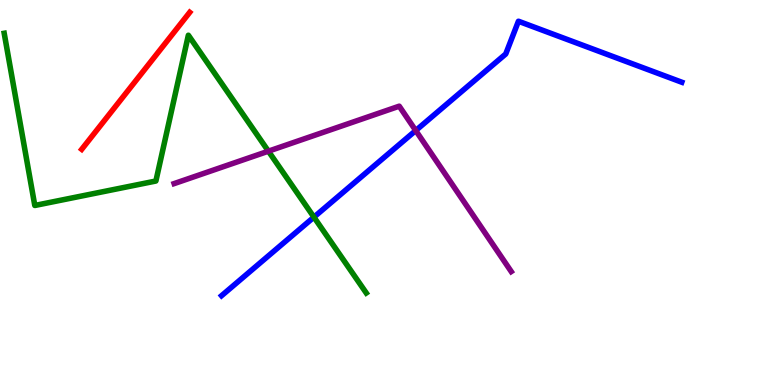[{'lines': ['blue', 'red'], 'intersections': []}, {'lines': ['green', 'red'], 'intersections': []}, {'lines': ['purple', 'red'], 'intersections': []}, {'lines': ['blue', 'green'], 'intersections': [{'x': 4.05, 'y': 4.36}]}, {'lines': ['blue', 'purple'], 'intersections': [{'x': 5.36, 'y': 6.61}]}, {'lines': ['green', 'purple'], 'intersections': [{'x': 3.46, 'y': 6.07}]}]